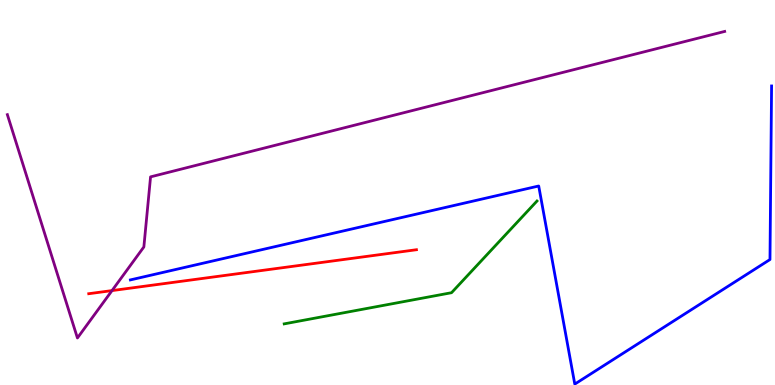[{'lines': ['blue', 'red'], 'intersections': []}, {'lines': ['green', 'red'], 'intersections': []}, {'lines': ['purple', 'red'], 'intersections': [{'x': 1.45, 'y': 2.45}]}, {'lines': ['blue', 'green'], 'intersections': []}, {'lines': ['blue', 'purple'], 'intersections': []}, {'lines': ['green', 'purple'], 'intersections': []}]